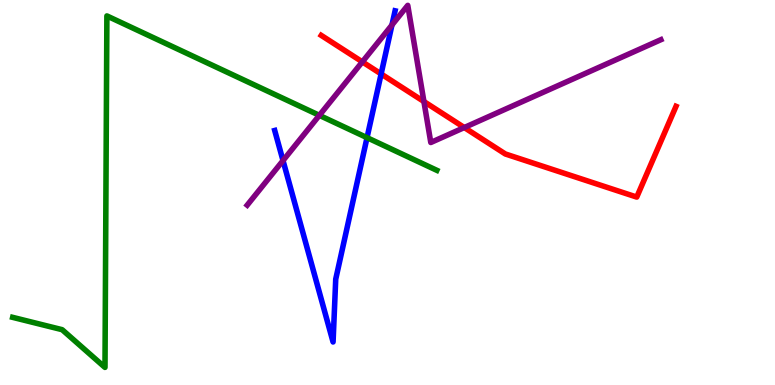[{'lines': ['blue', 'red'], 'intersections': [{'x': 4.92, 'y': 8.08}]}, {'lines': ['green', 'red'], 'intersections': []}, {'lines': ['purple', 'red'], 'intersections': [{'x': 4.68, 'y': 8.39}, {'x': 5.47, 'y': 7.36}, {'x': 5.99, 'y': 6.69}]}, {'lines': ['blue', 'green'], 'intersections': [{'x': 4.74, 'y': 6.42}]}, {'lines': ['blue', 'purple'], 'intersections': [{'x': 3.65, 'y': 5.83}, {'x': 5.06, 'y': 9.35}]}, {'lines': ['green', 'purple'], 'intersections': [{'x': 4.12, 'y': 7.0}]}]